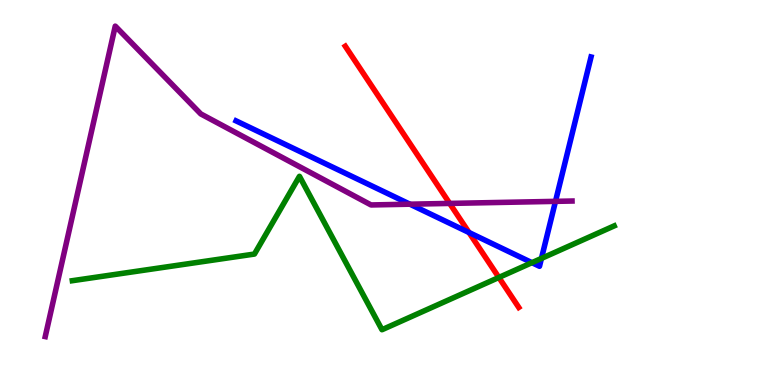[{'lines': ['blue', 'red'], 'intersections': [{'x': 6.05, 'y': 3.96}]}, {'lines': ['green', 'red'], 'intersections': [{'x': 6.44, 'y': 2.79}]}, {'lines': ['purple', 'red'], 'intersections': [{'x': 5.8, 'y': 4.72}]}, {'lines': ['blue', 'green'], 'intersections': [{'x': 6.86, 'y': 3.18}, {'x': 6.99, 'y': 3.29}]}, {'lines': ['blue', 'purple'], 'intersections': [{'x': 5.29, 'y': 4.7}, {'x': 7.17, 'y': 4.77}]}, {'lines': ['green', 'purple'], 'intersections': []}]